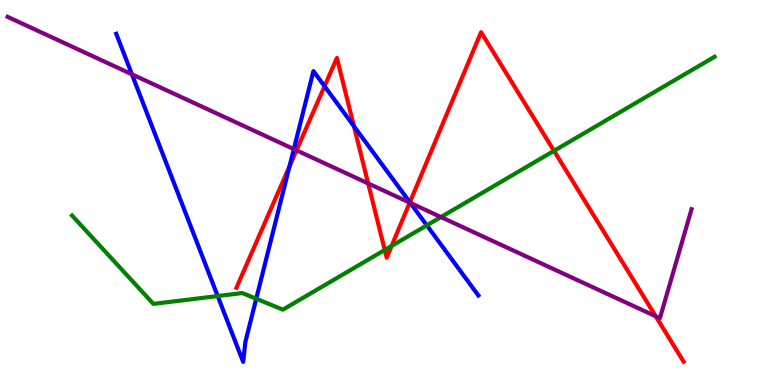[{'lines': ['blue', 'red'], 'intersections': [{'x': 3.74, 'y': 5.68}, {'x': 4.19, 'y': 7.76}, {'x': 4.57, 'y': 6.72}, {'x': 5.29, 'y': 4.75}]}, {'lines': ['green', 'red'], 'intersections': [{'x': 4.96, 'y': 3.51}, {'x': 5.05, 'y': 3.61}, {'x': 7.15, 'y': 6.08}]}, {'lines': ['purple', 'red'], 'intersections': [{'x': 3.83, 'y': 6.1}, {'x': 4.75, 'y': 5.24}, {'x': 5.29, 'y': 4.74}, {'x': 8.46, 'y': 1.78}]}, {'lines': ['blue', 'green'], 'intersections': [{'x': 2.81, 'y': 2.31}, {'x': 3.31, 'y': 2.24}, {'x': 5.51, 'y': 4.15}]}, {'lines': ['blue', 'purple'], 'intersections': [{'x': 1.7, 'y': 8.07}, {'x': 3.79, 'y': 6.13}, {'x': 5.29, 'y': 4.73}]}, {'lines': ['green', 'purple'], 'intersections': [{'x': 5.69, 'y': 4.36}]}]